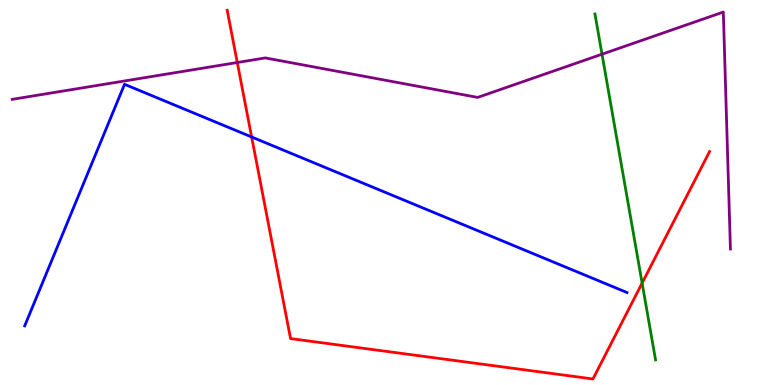[{'lines': ['blue', 'red'], 'intersections': [{'x': 3.25, 'y': 6.44}]}, {'lines': ['green', 'red'], 'intersections': [{'x': 8.29, 'y': 2.65}]}, {'lines': ['purple', 'red'], 'intersections': [{'x': 3.06, 'y': 8.38}]}, {'lines': ['blue', 'green'], 'intersections': []}, {'lines': ['blue', 'purple'], 'intersections': []}, {'lines': ['green', 'purple'], 'intersections': [{'x': 7.77, 'y': 8.59}]}]